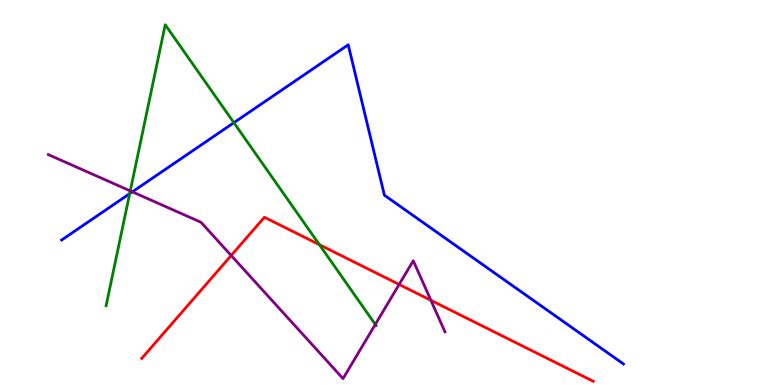[{'lines': ['blue', 'red'], 'intersections': []}, {'lines': ['green', 'red'], 'intersections': [{'x': 4.12, 'y': 3.64}]}, {'lines': ['purple', 'red'], 'intersections': [{'x': 2.98, 'y': 3.36}, {'x': 5.15, 'y': 2.61}, {'x': 5.56, 'y': 2.2}]}, {'lines': ['blue', 'green'], 'intersections': [{'x': 1.67, 'y': 4.97}, {'x': 3.02, 'y': 6.81}]}, {'lines': ['blue', 'purple'], 'intersections': [{'x': 1.71, 'y': 5.02}]}, {'lines': ['green', 'purple'], 'intersections': [{'x': 1.68, 'y': 5.04}, {'x': 4.84, 'y': 1.57}]}]